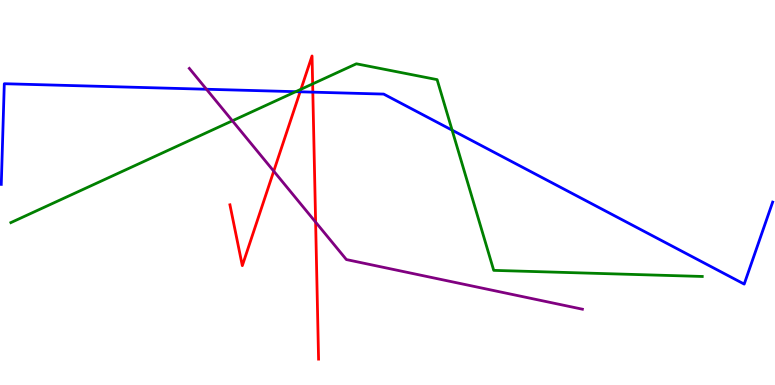[{'lines': ['blue', 'red'], 'intersections': [{'x': 3.87, 'y': 7.62}, {'x': 4.04, 'y': 7.61}]}, {'lines': ['green', 'red'], 'intersections': [{'x': 3.88, 'y': 7.68}, {'x': 4.03, 'y': 7.82}]}, {'lines': ['purple', 'red'], 'intersections': [{'x': 3.53, 'y': 5.55}, {'x': 4.07, 'y': 4.23}]}, {'lines': ['blue', 'green'], 'intersections': [{'x': 3.82, 'y': 7.62}, {'x': 5.83, 'y': 6.62}]}, {'lines': ['blue', 'purple'], 'intersections': [{'x': 2.66, 'y': 7.68}]}, {'lines': ['green', 'purple'], 'intersections': [{'x': 3.0, 'y': 6.86}]}]